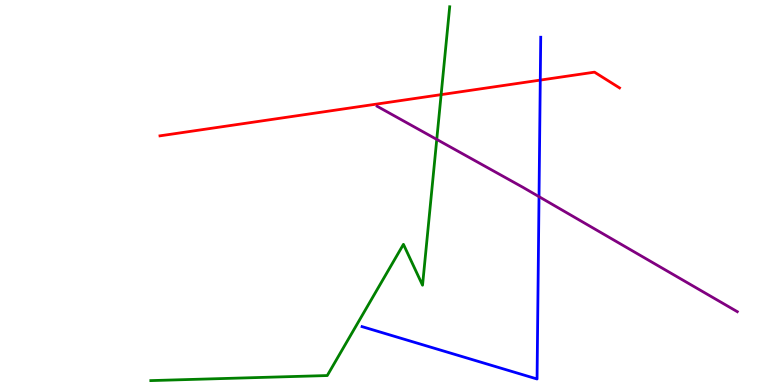[{'lines': ['blue', 'red'], 'intersections': [{'x': 6.97, 'y': 7.92}]}, {'lines': ['green', 'red'], 'intersections': [{'x': 5.69, 'y': 7.54}]}, {'lines': ['purple', 'red'], 'intersections': []}, {'lines': ['blue', 'green'], 'intersections': []}, {'lines': ['blue', 'purple'], 'intersections': [{'x': 6.96, 'y': 4.89}]}, {'lines': ['green', 'purple'], 'intersections': [{'x': 5.64, 'y': 6.38}]}]